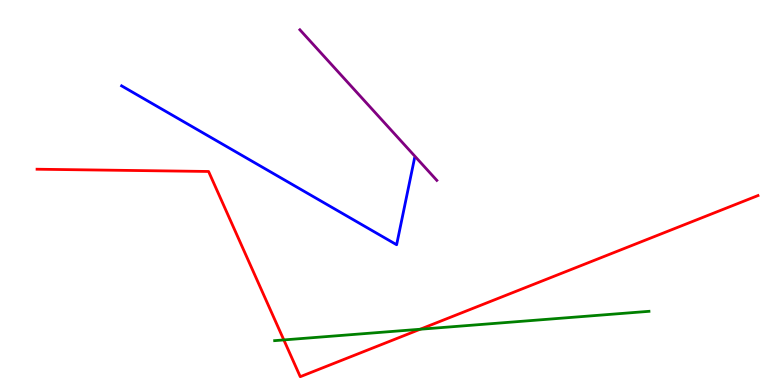[{'lines': ['blue', 'red'], 'intersections': []}, {'lines': ['green', 'red'], 'intersections': [{'x': 3.66, 'y': 1.17}, {'x': 5.42, 'y': 1.45}]}, {'lines': ['purple', 'red'], 'intersections': []}, {'lines': ['blue', 'green'], 'intersections': []}, {'lines': ['blue', 'purple'], 'intersections': []}, {'lines': ['green', 'purple'], 'intersections': []}]